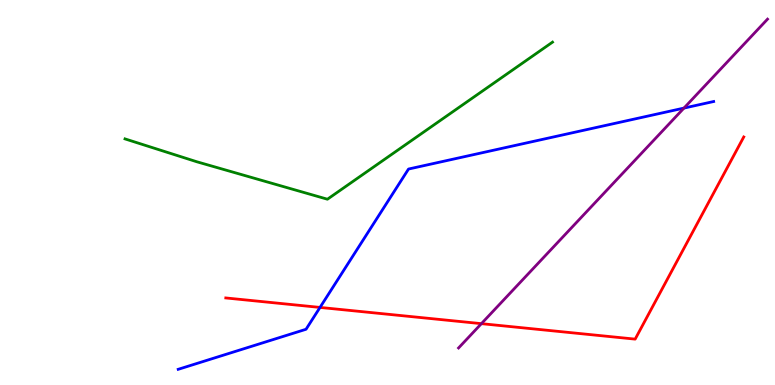[{'lines': ['blue', 'red'], 'intersections': [{'x': 4.13, 'y': 2.01}]}, {'lines': ['green', 'red'], 'intersections': []}, {'lines': ['purple', 'red'], 'intersections': [{'x': 6.21, 'y': 1.59}]}, {'lines': ['blue', 'green'], 'intersections': []}, {'lines': ['blue', 'purple'], 'intersections': [{'x': 8.83, 'y': 7.19}]}, {'lines': ['green', 'purple'], 'intersections': []}]